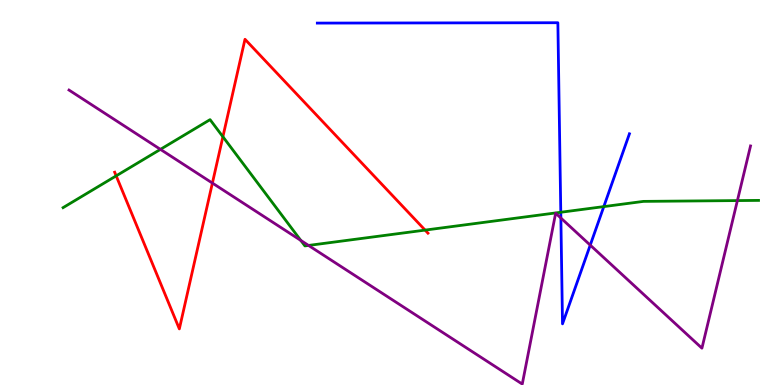[{'lines': ['blue', 'red'], 'intersections': []}, {'lines': ['green', 'red'], 'intersections': [{'x': 1.5, 'y': 5.43}, {'x': 2.88, 'y': 6.45}, {'x': 5.49, 'y': 4.02}]}, {'lines': ['purple', 'red'], 'intersections': [{'x': 2.74, 'y': 5.24}]}, {'lines': ['blue', 'green'], 'intersections': [{'x': 7.24, 'y': 4.49}, {'x': 7.79, 'y': 4.63}]}, {'lines': ['blue', 'purple'], 'intersections': [{'x': 7.24, 'y': 4.34}, {'x': 7.62, 'y': 3.63}]}, {'lines': ['green', 'purple'], 'intersections': [{'x': 2.07, 'y': 6.12}, {'x': 3.88, 'y': 3.76}, {'x': 3.98, 'y': 3.63}, {'x': 9.51, 'y': 4.79}]}]